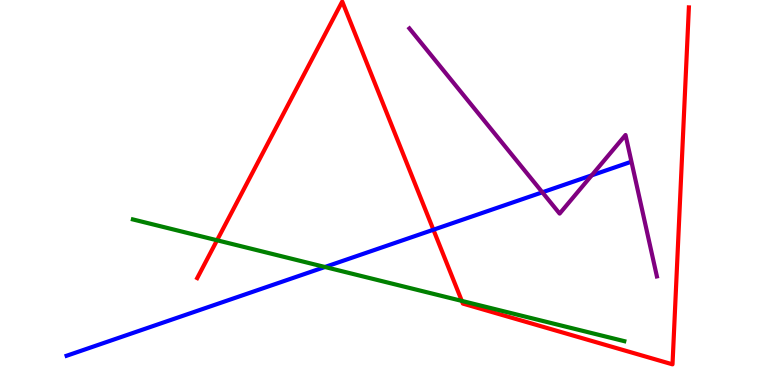[{'lines': ['blue', 'red'], 'intersections': [{'x': 5.59, 'y': 4.03}]}, {'lines': ['green', 'red'], 'intersections': [{'x': 2.8, 'y': 3.76}, {'x': 5.96, 'y': 2.18}]}, {'lines': ['purple', 'red'], 'intersections': []}, {'lines': ['blue', 'green'], 'intersections': [{'x': 4.19, 'y': 3.06}]}, {'lines': ['blue', 'purple'], 'intersections': [{'x': 7.0, 'y': 5.01}, {'x': 7.63, 'y': 5.45}]}, {'lines': ['green', 'purple'], 'intersections': []}]